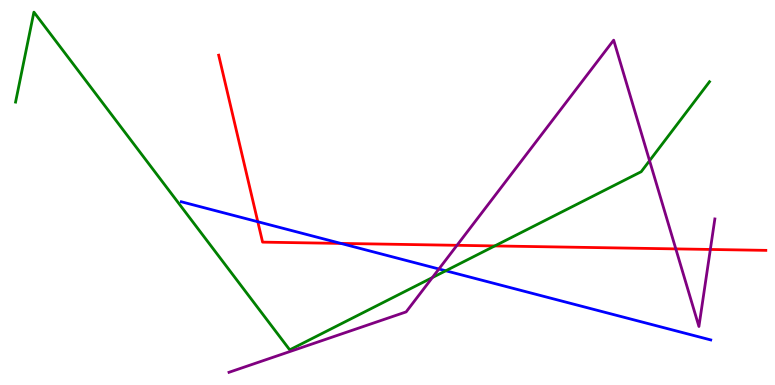[{'lines': ['blue', 'red'], 'intersections': [{'x': 3.33, 'y': 4.24}, {'x': 4.4, 'y': 3.68}]}, {'lines': ['green', 'red'], 'intersections': [{'x': 6.38, 'y': 3.61}]}, {'lines': ['purple', 'red'], 'intersections': [{'x': 5.9, 'y': 3.63}, {'x': 8.72, 'y': 3.54}, {'x': 9.17, 'y': 3.52}]}, {'lines': ['blue', 'green'], 'intersections': [{'x': 5.75, 'y': 2.97}]}, {'lines': ['blue', 'purple'], 'intersections': [{'x': 5.66, 'y': 3.01}]}, {'lines': ['green', 'purple'], 'intersections': [{'x': 5.58, 'y': 2.79}, {'x': 8.38, 'y': 5.83}]}]